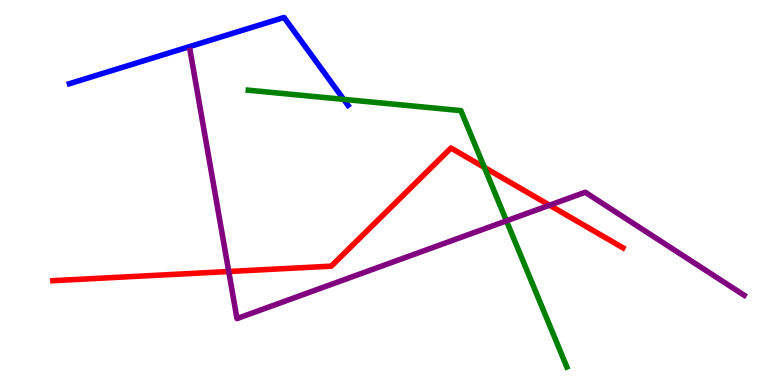[{'lines': ['blue', 'red'], 'intersections': []}, {'lines': ['green', 'red'], 'intersections': [{'x': 6.25, 'y': 5.65}]}, {'lines': ['purple', 'red'], 'intersections': [{'x': 2.95, 'y': 2.95}, {'x': 7.09, 'y': 4.67}]}, {'lines': ['blue', 'green'], 'intersections': [{'x': 4.43, 'y': 7.42}]}, {'lines': ['blue', 'purple'], 'intersections': []}, {'lines': ['green', 'purple'], 'intersections': [{'x': 6.53, 'y': 4.26}]}]